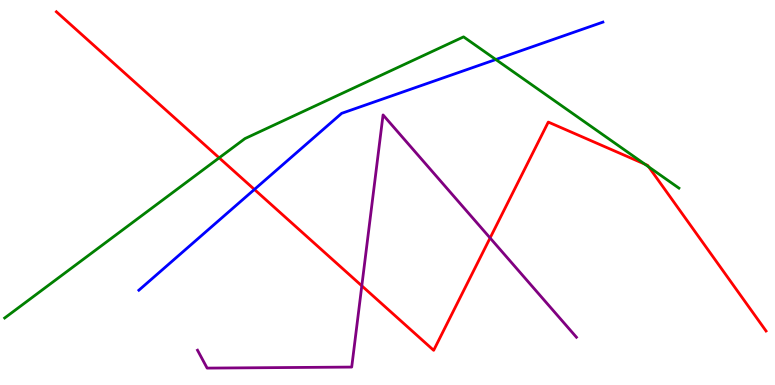[{'lines': ['blue', 'red'], 'intersections': [{'x': 3.28, 'y': 5.08}]}, {'lines': ['green', 'red'], 'intersections': [{'x': 2.83, 'y': 5.9}, {'x': 8.32, 'y': 5.74}, {'x': 8.37, 'y': 5.66}]}, {'lines': ['purple', 'red'], 'intersections': [{'x': 4.67, 'y': 2.58}, {'x': 6.32, 'y': 3.82}]}, {'lines': ['blue', 'green'], 'intersections': [{'x': 6.4, 'y': 8.45}]}, {'lines': ['blue', 'purple'], 'intersections': []}, {'lines': ['green', 'purple'], 'intersections': []}]